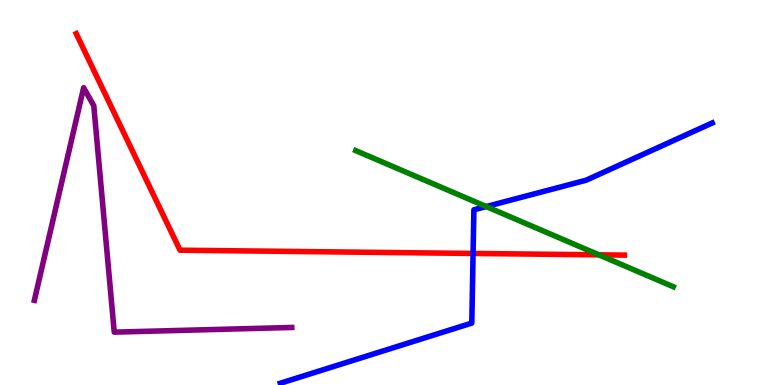[{'lines': ['blue', 'red'], 'intersections': [{'x': 6.1, 'y': 3.42}]}, {'lines': ['green', 'red'], 'intersections': [{'x': 7.73, 'y': 3.38}]}, {'lines': ['purple', 'red'], 'intersections': []}, {'lines': ['blue', 'green'], 'intersections': [{'x': 6.27, 'y': 4.63}]}, {'lines': ['blue', 'purple'], 'intersections': []}, {'lines': ['green', 'purple'], 'intersections': []}]